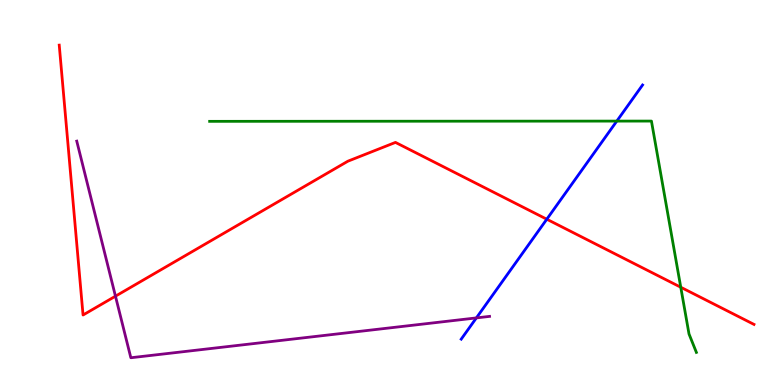[{'lines': ['blue', 'red'], 'intersections': [{'x': 7.06, 'y': 4.31}]}, {'lines': ['green', 'red'], 'intersections': [{'x': 8.78, 'y': 2.54}]}, {'lines': ['purple', 'red'], 'intersections': [{'x': 1.49, 'y': 2.31}]}, {'lines': ['blue', 'green'], 'intersections': [{'x': 7.96, 'y': 6.85}]}, {'lines': ['blue', 'purple'], 'intersections': [{'x': 6.15, 'y': 1.74}]}, {'lines': ['green', 'purple'], 'intersections': []}]